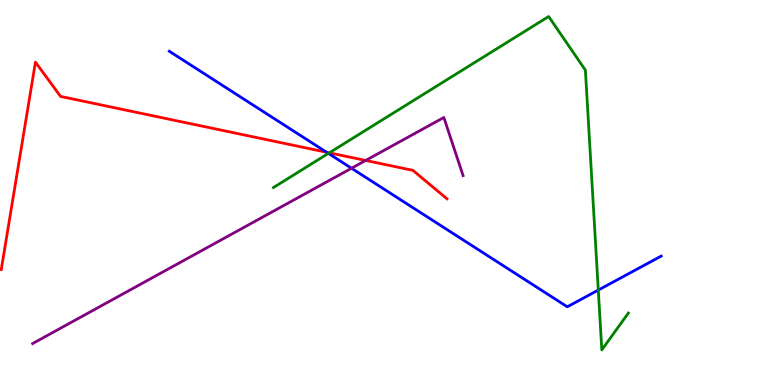[{'lines': ['blue', 'red'], 'intersections': [{'x': 4.21, 'y': 6.05}]}, {'lines': ['green', 'red'], 'intersections': [{'x': 4.25, 'y': 6.03}]}, {'lines': ['purple', 'red'], 'intersections': [{'x': 4.72, 'y': 5.83}]}, {'lines': ['blue', 'green'], 'intersections': [{'x': 4.24, 'y': 6.02}, {'x': 7.72, 'y': 2.47}]}, {'lines': ['blue', 'purple'], 'intersections': [{'x': 4.54, 'y': 5.63}]}, {'lines': ['green', 'purple'], 'intersections': []}]